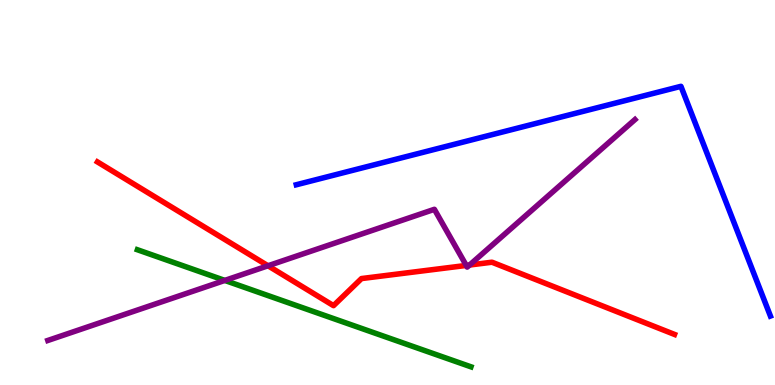[{'lines': ['blue', 'red'], 'intersections': []}, {'lines': ['green', 'red'], 'intersections': []}, {'lines': ['purple', 'red'], 'intersections': [{'x': 3.46, 'y': 3.1}, {'x': 6.02, 'y': 3.11}, {'x': 6.06, 'y': 3.12}]}, {'lines': ['blue', 'green'], 'intersections': []}, {'lines': ['blue', 'purple'], 'intersections': []}, {'lines': ['green', 'purple'], 'intersections': [{'x': 2.9, 'y': 2.72}]}]